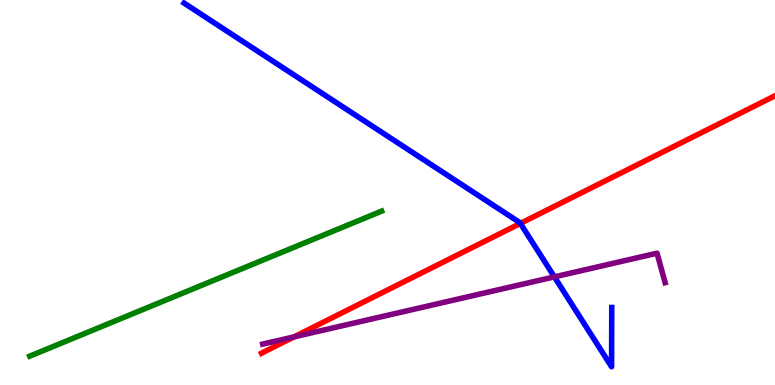[{'lines': ['blue', 'red'], 'intersections': [{'x': 6.71, 'y': 4.2}]}, {'lines': ['green', 'red'], 'intersections': []}, {'lines': ['purple', 'red'], 'intersections': [{'x': 3.79, 'y': 1.25}]}, {'lines': ['blue', 'green'], 'intersections': []}, {'lines': ['blue', 'purple'], 'intersections': [{'x': 7.15, 'y': 2.81}]}, {'lines': ['green', 'purple'], 'intersections': []}]